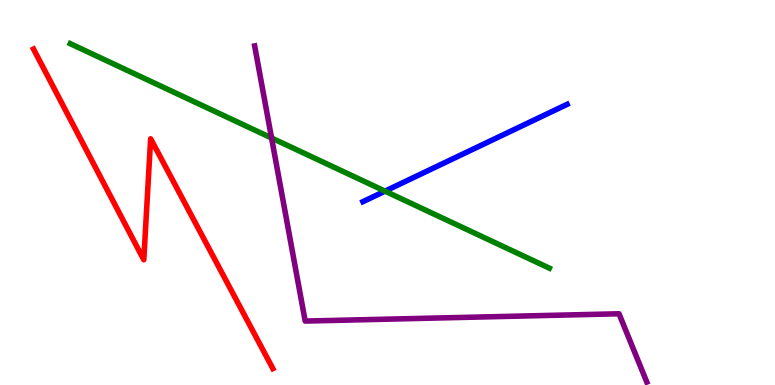[{'lines': ['blue', 'red'], 'intersections': []}, {'lines': ['green', 'red'], 'intersections': []}, {'lines': ['purple', 'red'], 'intersections': []}, {'lines': ['blue', 'green'], 'intersections': [{'x': 4.97, 'y': 5.04}]}, {'lines': ['blue', 'purple'], 'intersections': []}, {'lines': ['green', 'purple'], 'intersections': [{'x': 3.5, 'y': 6.42}]}]